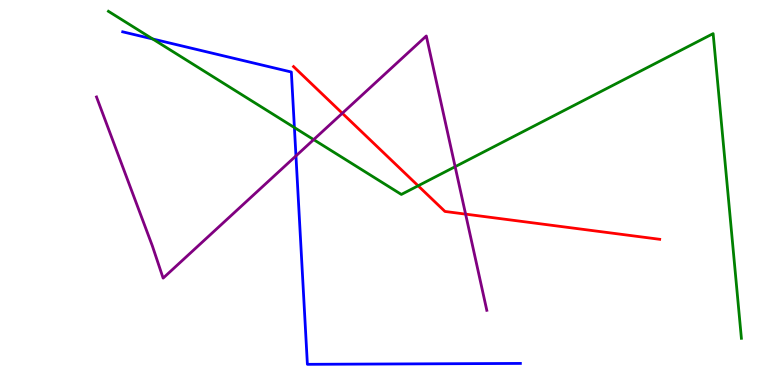[{'lines': ['blue', 'red'], 'intersections': []}, {'lines': ['green', 'red'], 'intersections': [{'x': 5.4, 'y': 5.17}]}, {'lines': ['purple', 'red'], 'intersections': [{'x': 4.42, 'y': 7.06}, {'x': 6.01, 'y': 4.44}]}, {'lines': ['blue', 'green'], 'intersections': [{'x': 1.97, 'y': 8.99}, {'x': 3.8, 'y': 6.69}]}, {'lines': ['blue', 'purple'], 'intersections': [{'x': 3.82, 'y': 5.95}]}, {'lines': ['green', 'purple'], 'intersections': [{'x': 4.05, 'y': 6.37}, {'x': 5.87, 'y': 5.67}]}]